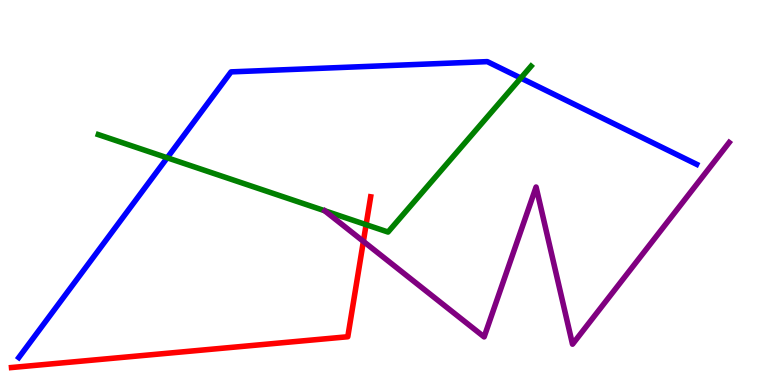[{'lines': ['blue', 'red'], 'intersections': []}, {'lines': ['green', 'red'], 'intersections': [{'x': 4.72, 'y': 4.16}]}, {'lines': ['purple', 'red'], 'intersections': [{'x': 4.69, 'y': 3.73}]}, {'lines': ['blue', 'green'], 'intersections': [{'x': 2.16, 'y': 5.9}, {'x': 6.72, 'y': 7.97}]}, {'lines': ['blue', 'purple'], 'intersections': []}, {'lines': ['green', 'purple'], 'intersections': []}]